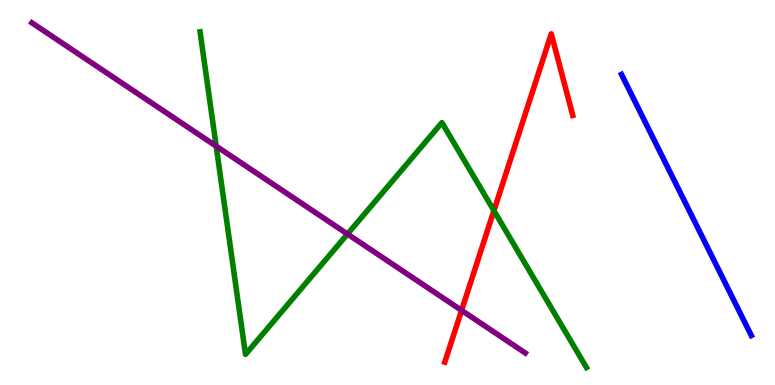[{'lines': ['blue', 'red'], 'intersections': []}, {'lines': ['green', 'red'], 'intersections': [{'x': 6.37, 'y': 4.53}]}, {'lines': ['purple', 'red'], 'intersections': [{'x': 5.96, 'y': 1.94}]}, {'lines': ['blue', 'green'], 'intersections': []}, {'lines': ['blue', 'purple'], 'intersections': []}, {'lines': ['green', 'purple'], 'intersections': [{'x': 2.79, 'y': 6.2}, {'x': 4.48, 'y': 3.92}]}]